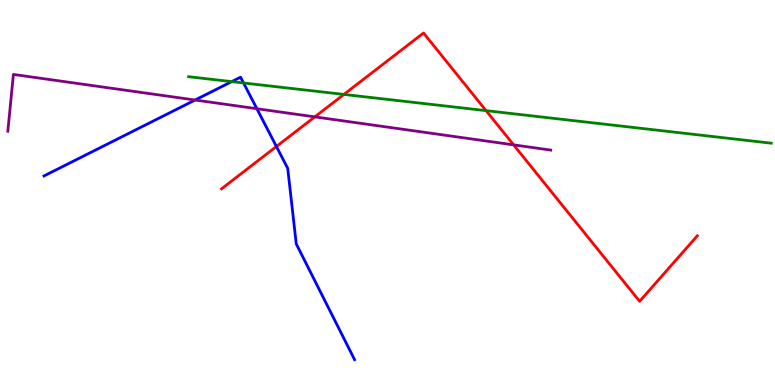[{'lines': ['blue', 'red'], 'intersections': [{'x': 3.57, 'y': 6.2}]}, {'lines': ['green', 'red'], 'intersections': [{'x': 4.44, 'y': 7.55}, {'x': 6.27, 'y': 7.13}]}, {'lines': ['purple', 'red'], 'intersections': [{'x': 4.06, 'y': 6.96}, {'x': 6.63, 'y': 6.24}]}, {'lines': ['blue', 'green'], 'intersections': [{'x': 2.99, 'y': 7.88}, {'x': 3.14, 'y': 7.84}]}, {'lines': ['blue', 'purple'], 'intersections': [{'x': 2.52, 'y': 7.4}, {'x': 3.31, 'y': 7.18}]}, {'lines': ['green', 'purple'], 'intersections': []}]